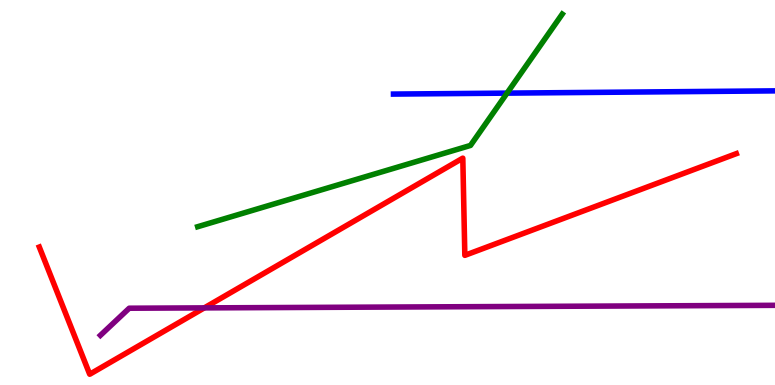[{'lines': ['blue', 'red'], 'intersections': []}, {'lines': ['green', 'red'], 'intersections': []}, {'lines': ['purple', 'red'], 'intersections': [{'x': 2.64, 'y': 2.0}]}, {'lines': ['blue', 'green'], 'intersections': [{'x': 6.54, 'y': 7.58}]}, {'lines': ['blue', 'purple'], 'intersections': []}, {'lines': ['green', 'purple'], 'intersections': []}]